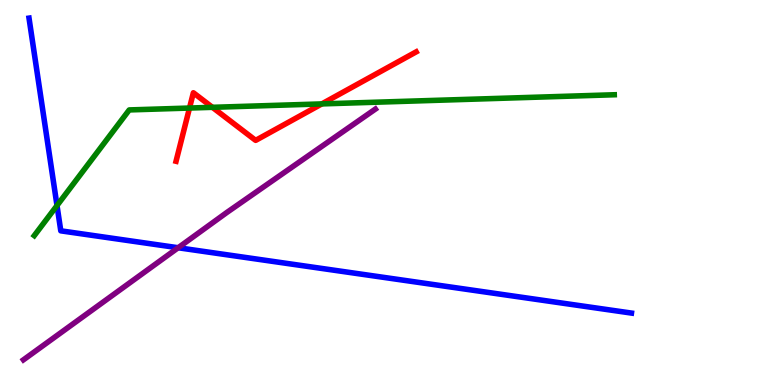[{'lines': ['blue', 'red'], 'intersections': []}, {'lines': ['green', 'red'], 'intersections': [{'x': 2.45, 'y': 7.19}, {'x': 2.74, 'y': 7.21}, {'x': 4.15, 'y': 7.3}]}, {'lines': ['purple', 'red'], 'intersections': []}, {'lines': ['blue', 'green'], 'intersections': [{'x': 0.736, 'y': 4.66}]}, {'lines': ['blue', 'purple'], 'intersections': [{'x': 2.3, 'y': 3.56}]}, {'lines': ['green', 'purple'], 'intersections': []}]